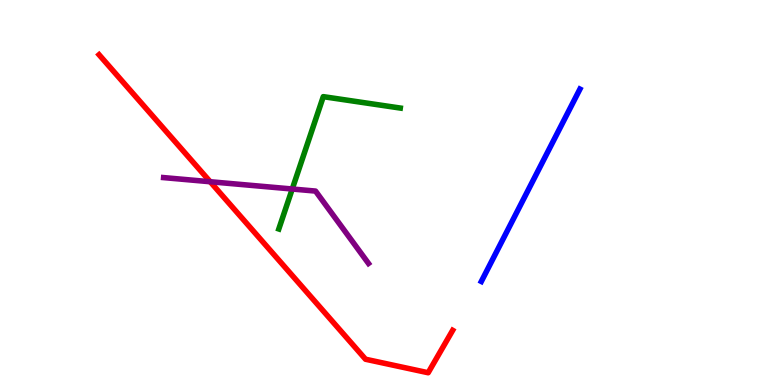[{'lines': ['blue', 'red'], 'intersections': []}, {'lines': ['green', 'red'], 'intersections': []}, {'lines': ['purple', 'red'], 'intersections': [{'x': 2.71, 'y': 5.28}]}, {'lines': ['blue', 'green'], 'intersections': []}, {'lines': ['blue', 'purple'], 'intersections': []}, {'lines': ['green', 'purple'], 'intersections': [{'x': 3.77, 'y': 5.09}]}]